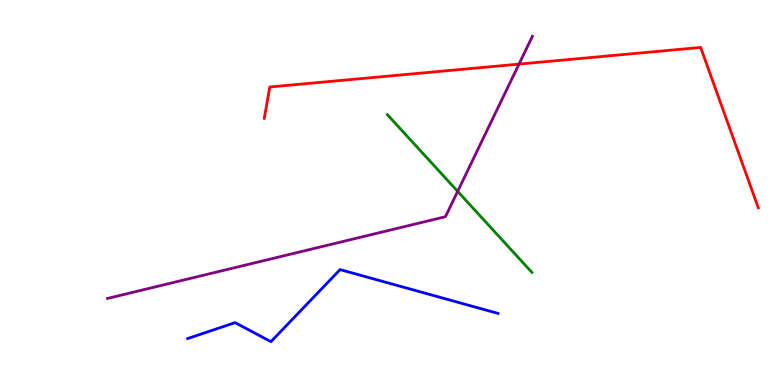[{'lines': ['blue', 'red'], 'intersections': []}, {'lines': ['green', 'red'], 'intersections': []}, {'lines': ['purple', 'red'], 'intersections': [{'x': 6.7, 'y': 8.33}]}, {'lines': ['blue', 'green'], 'intersections': []}, {'lines': ['blue', 'purple'], 'intersections': []}, {'lines': ['green', 'purple'], 'intersections': [{'x': 5.91, 'y': 5.03}]}]